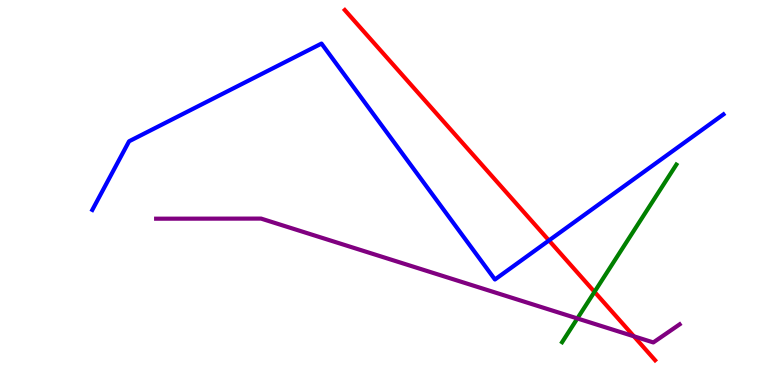[{'lines': ['blue', 'red'], 'intersections': [{'x': 7.08, 'y': 3.75}]}, {'lines': ['green', 'red'], 'intersections': [{'x': 7.67, 'y': 2.42}]}, {'lines': ['purple', 'red'], 'intersections': [{'x': 8.18, 'y': 1.26}]}, {'lines': ['blue', 'green'], 'intersections': []}, {'lines': ['blue', 'purple'], 'intersections': []}, {'lines': ['green', 'purple'], 'intersections': [{'x': 7.45, 'y': 1.73}]}]